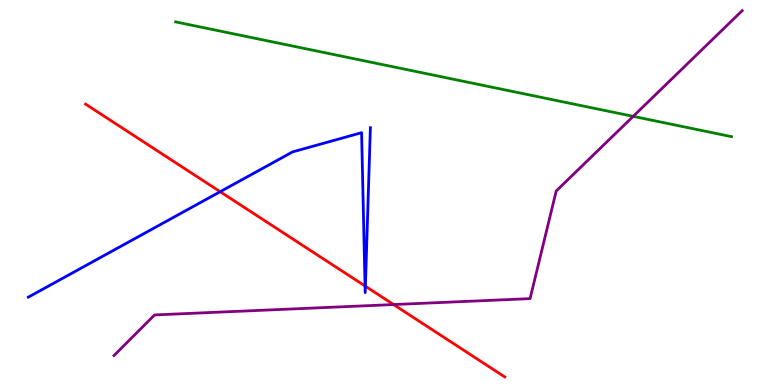[{'lines': ['blue', 'red'], 'intersections': [{'x': 2.84, 'y': 5.02}, {'x': 4.71, 'y': 2.57}, {'x': 4.71, 'y': 2.57}]}, {'lines': ['green', 'red'], 'intersections': []}, {'lines': ['purple', 'red'], 'intersections': [{'x': 5.08, 'y': 2.09}]}, {'lines': ['blue', 'green'], 'intersections': []}, {'lines': ['blue', 'purple'], 'intersections': []}, {'lines': ['green', 'purple'], 'intersections': [{'x': 8.17, 'y': 6.98}]}]